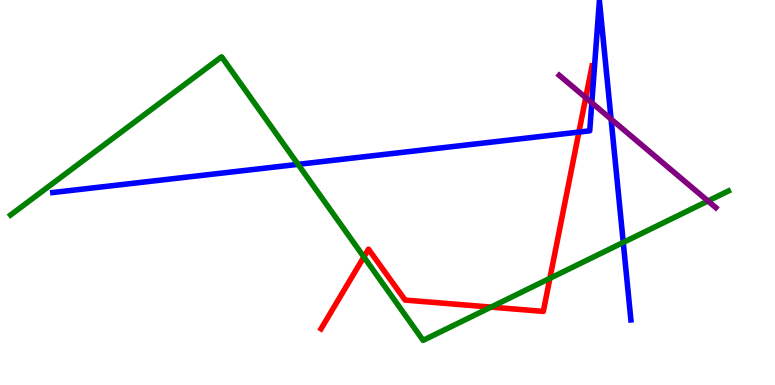[{'lines': ['blue', 'red'], 'intersections': [{'x': 7.47, 'y': 6.57}]}, {'lines': ['green', 'red'], 'intersections': [{'x': 4.69, 'y': 3.33}, {'x': 6.34, 'y': 2.02}, {'x': 7.1, 'y': 2.77}]}, {'lines': ['purple', 'red'], 'intersections': [{'x': 7.56, 'y': 7.46}]}, {'lines': ['blue', 'green'], 'intersections': [{'x': 3.85, 'y': 5.73}, {'x': 8.04, 'y': 3.7}]}, {'lines': ['blue', 'purple'], 'intersections': [{'x': 7.64, 'y': 7.33}, {'x': 7.88, 'y': 6.91}]}, {'lines': ['green', 'purple'], 'intersections': [{'x': 9.14, 'y': 4.78}]}]